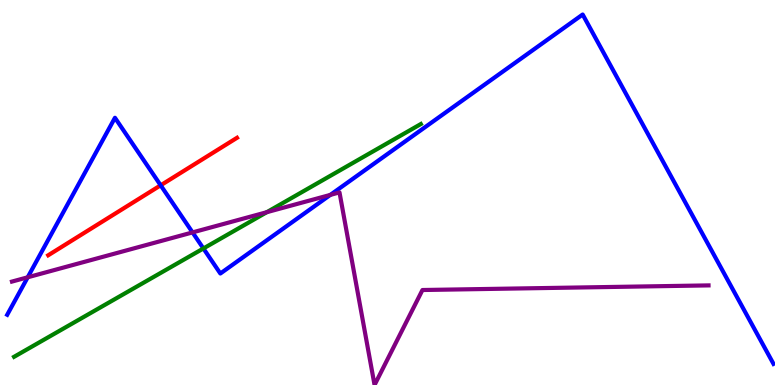[{'lines': ['blue', 'red'], 'intersections': [{'x': 2.07, 'y': 5.19}]}, {'lines': ['green', 'red'], 'intersections': []}, {'lines': ['purple', 'red'], 'intersections': []}, {'lines': ['blue', 'green'], 'intersections': [{'x': 2.62, 'y': 3.55}]}, {'lines': ['blue', 'purple'], 'intersections': [{'x': 0.357, 'y': 2.8}, {'x': 2.48, 'y': 3.96}, {'x': 4.26, 'y': 4.94}]}, {'lines': ['green', 'purple'], 'intersections': [{'x': 3.44, 'y': 4.49}]}]